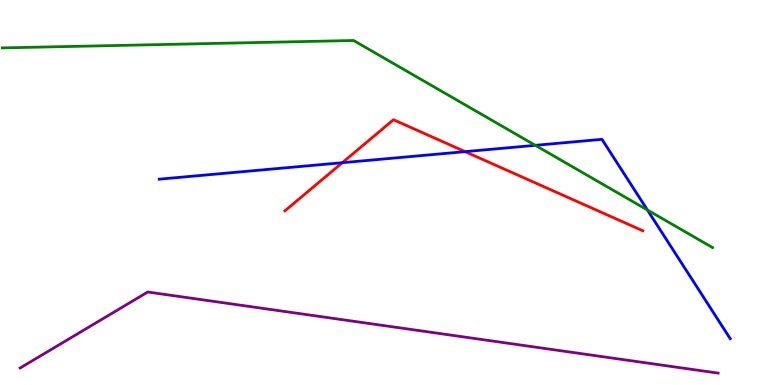[{'lines': ['blue', 'red'], 'intersections': [{'x': 4.42, 'y': 5.77}, {'x': 6.0, 'y': 6.06}]}, {'lines': ['green', 'red'], 'intersections': []}, {'lines': ['purple', 'red'], 'intersections': []}, {'lines': ['blue', 'green'], 'intersections': [{'x': 6.91, 'y': 6.23}, {'x': 8.35, 'y': 4.55}]}, {'lines': ['blue', 'purple'], 'intersections': []}, {'lines': ['green', 'purple'], 'intersections': []}]